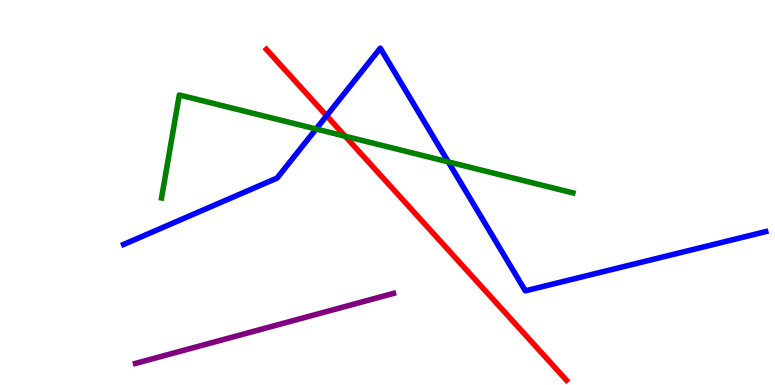[{'lines': ['blue', 'red'], 'intersections': [{'x': 4.21, 'y': 6.99}]}, {'lines': ['green', 'red'], 'intersections': [{'x': 4.45, 'y': 6.46}]}, {'lines': ['purple', 'red'], 'intersections': []}, {'lines': ['blue', 'green'], 'intersections': [{'x': 4.08, 'y': 6.65}, {'x': 5.78, 'y': 5.8}]}, {'lines': ['blue', 'purple'], 'intersections': []}, {'lines': ['green', 'purple'], 'intersections': []}]